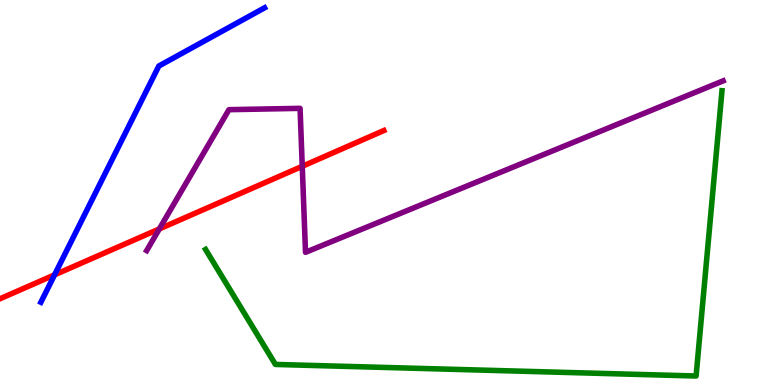[{'lines': ['blue', 'red'], 'intersections': [{'x': 0.704, 'y': 2.86}]}, {'lines': ['green', 'red'], 'intersections': []}, {'lines': ['purple', 'red'], 'intersections': [{'x': 2.06, 'y': 4.05}, {'x': 3.9, 'y': 5.68}]}, {'lines': ['blue', 'green'], 'intersections': []}, {'lines': ['blue', 'purple'], 'intersections': []}, {'lines': ['green', 'purple'], 'intersections': []}]